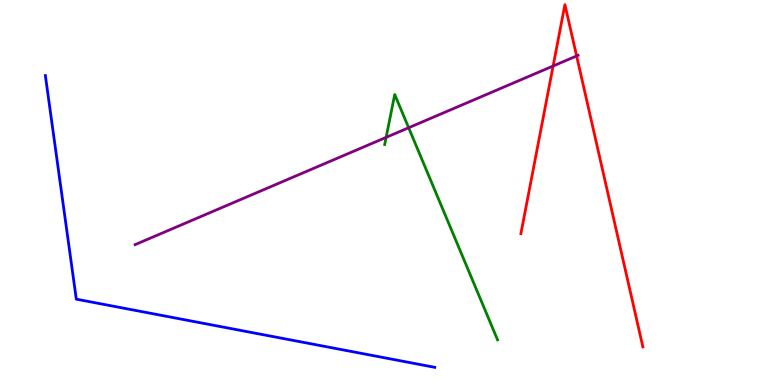[{'lines': ['blue', 'red'], 'intersections': []}, {'lines': ['green', 'red'], 'intersections': []}, {'lines': ['purple', 'red'], 'intersections': [{'x': 7.14, 'y': 8.29}, {'x': 7.44, 'y': 8.55}]}, {'lines': ['blue', 'green'], 'intersections': []}, {'lines': ['blue', 'purple'], 'intersections': []}, {'lines': ['green', 'purple'], 'intersections': [{'x': 4.98, 'y': 6.43}, {'x': 5.27, 'y': 6.68}]}]